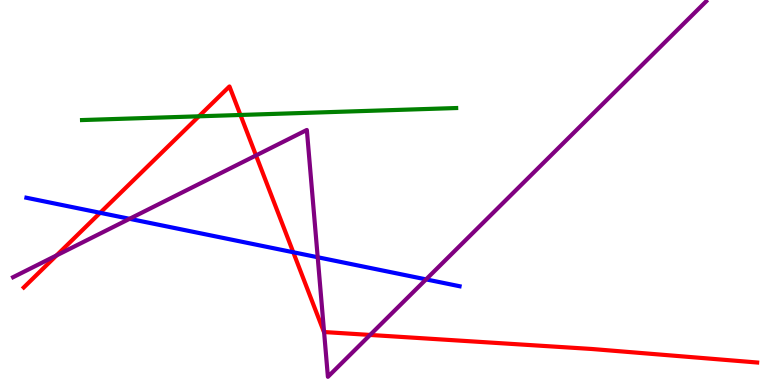[{'lines': ['blue', 'red'], 'intersections': [{'x': 1.29, 'y': 4.47}, {'x': 3.78, 'y': 3.45}]}, {'lines': ['green', 'red'], 'intersections': [{'x': 2.57, 'y': 6.98}, {'x': 3.1, 'y': 7.01}]}, {'lines': ['purple', 'red'], 'intersections': [{'x': 0.729, 'y': 3.37}, {'x': 3.3, 'y': 5.96}, {'x': 4.18, 'y': 1.38}, {'x': 4.78, 'y': 1.3}]}, {'lines': ['blue', 'green'], 'intersections': []}, {'lines': ['blue', 'purple'], 'intersections': [{'x': 1.67, 'y': 4.32}, {'x': 4.1, 'y': 3.32}, {'x': 5.5, 'y': 2.74}]}, {'lines': ['green', 'purple'], 'intersections': []}]